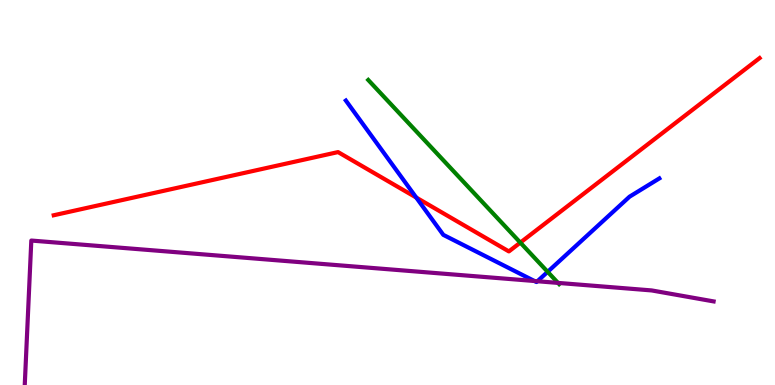[{'lines': ['blue', 'red'], 'intersections': [{'x': 5.37, 'y': 4.87}]}, {'lines': ['green', 'red'], 'intersections': [{'x': 6.71, 'y': 3.7}]}, {'lines': ['purple', 'red'], 'intersections': []}, {'lines': ['blue', 'green'], 'intersections': [{'x': 7.07, 'y': 2.94}]}, {'lines': ['blue', 'purple'], 'intersections': [{'x': 6.9, 'y': 2.7}, {'x': 6.93, 'y': 2.69}]}, {'lines': ['green', 'purple'], 'intersections': [{'x': 7.2, 'y': 2.65}]}]